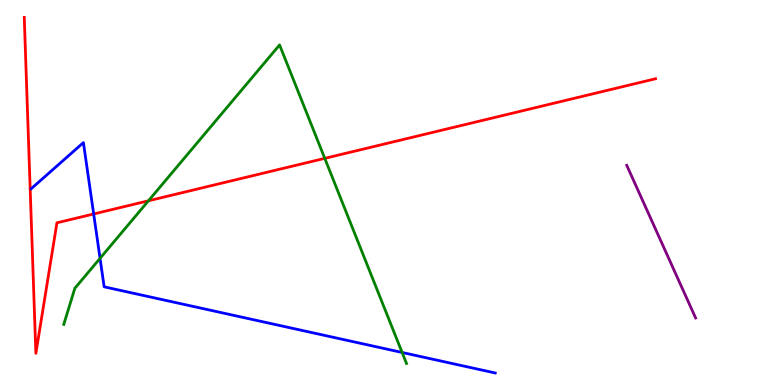[{'lines': ['blue', 'red'], 'intersections': [{'x': 1.21, 'y': 4.44}]}, {'lines': ['green', 'red'], 'intersections': [{'x': 1.92, 'y': 4.78}, {'x': 4.19, 'y': 5.89}]}, {'lines': ['purple', 'red'], 'intersections': []}, {'lines': ['blue', 'green'], 'intersections': [{'x': 1.29, 'y': 3.29}, {'x': 5.19, 'y': 0.845}]}, {'lines': ['blue', 'purple'], 'intersections': []}, {'lines': ['green', 'purple'], 'intersections': []}]